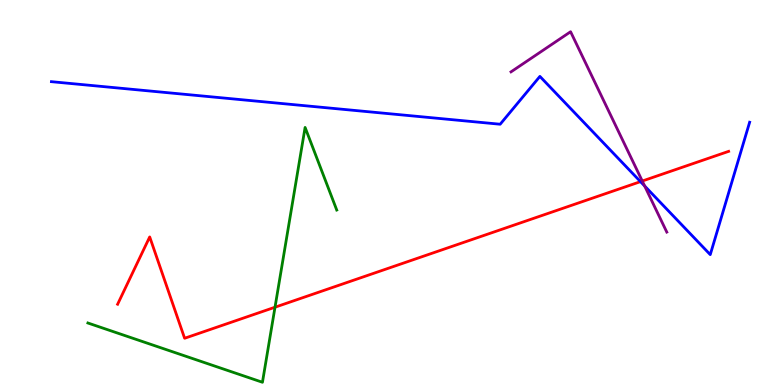[{'lines': ['blue', 'red'], 'intersections': [{'x': 8.26, 'y': 5.28}]}, {'lines': ['green', 'red'], 'intersections': [{'x': 3.55, 'y': 2.02}]}, {'lines': ['purple', 'red'], 'intersections': [{'x': 8.29, 'y': 5.3}]}, {'lines': ['blue', 'green'], 'intersections': []}, {'lines': ['blue', 'purple'], 'intersections': [{'x': 8.32, 'y': 5.17}]}, {'lines': ['green', 'purple'], 'intersections': []}]